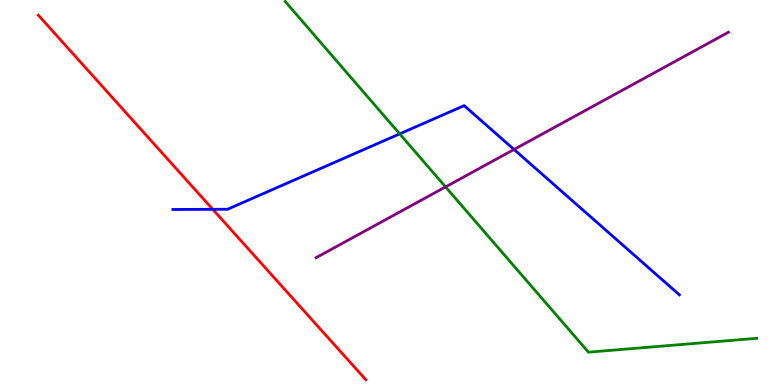[{'lines': ['blue', 'red'], 'intersections': [{'x': 2.75, 'y': 4.56}]}, {'lines': ['green', 'red'], 'intersections': []}, {'lines': ['purple', 'red'], 'intersections': []}, {'lines': ['blue', 'green'], 'intersections': [{'x': 5.16, 'y': 6.52}]}, {'lines': ['blue', 'purple'], 'intersections': [{'x': 6.63, 'y': 6.12}]}, {'lines': ['green', 'purple'], 'intersections': [{'x': 5.75, 'y': 5.15}]}]